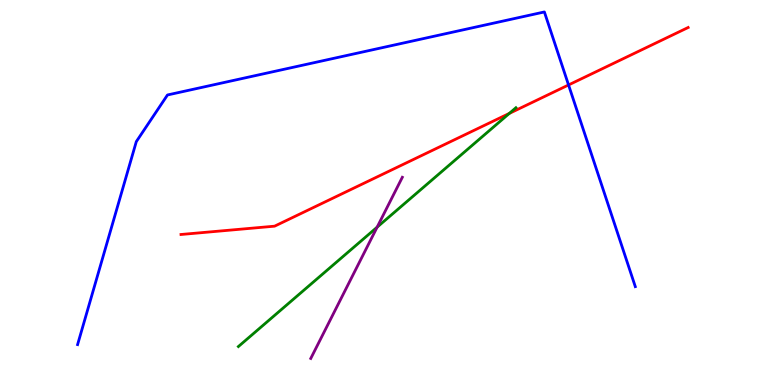[{'lines': ['blue', 'red'], 'intersections': [{'x': 7.34, 'y': 7.79}]}, {'lines': ['green', 'red'], 'intersections': [{'x': 6.57, 'y': 7.05}]}, {'lines': ['purple', 'red'], 'intersections': []}, {'lines': ['blue', 'green'], 'intersections': []}, {'lines': ['blue', 'purple'], 'intersections': []}, {'lines': ['green', 'purple'], 'intersections': [{'x': 4.87, 'y': 4.1}]}]